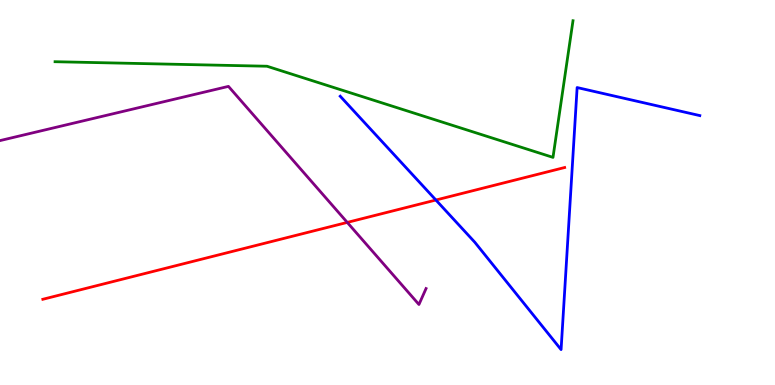[{'lines': ['blue', 'red'], 'intersections': [{'x': 5.62, 'y': 4.8}]}, {'lines': ['green', 'red'], 'intersections': []}, {'lines': ['purple', 'red'], 'intersections': [{'x': 4.48, 'y': 4.22}]}, {'lines': ['blue', 'green'], 'intersections': []}, {'lines': ['blue', 'purple'], 'intersections': []}, {'lines': ['green', 'purple'], 'intersections': []}]